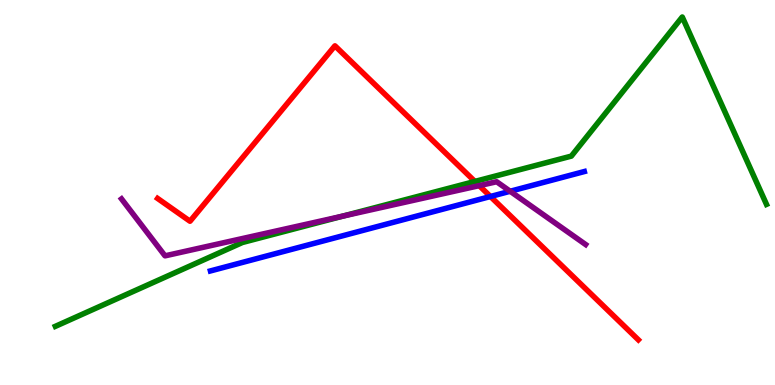[{'lines': ['blue', 'red'], 'intersections': [{'x': 6.33, 'y': 4.9}]}, {'lines': ['green', 'red'], 'intersections': [{'x': 6.13, 'y': 5.29}]}, {'lines': ['purple', 'red'], 'intersections': [{'x': 6.18, 'y': 5.18}]}, {'lines': ['blue', 'green'], 'intersections': []}, {'lines': ['blue', 'purple'], 'intersections': [{'x': 6.58, 'y': 5.03}]}, {'lines': ['green', 'purple'], 'intersections': [{'x': 4.43, 'y': 4.39}]}]